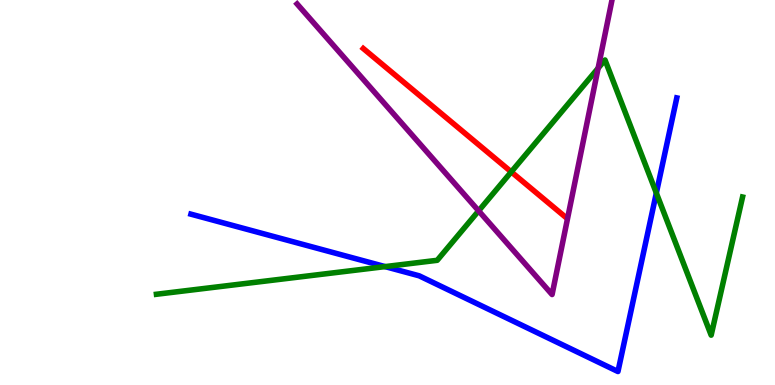[{'lines': ['blue', 'red'], 'intersections': []}, {'lines': ['green', 'red'], 'intersections': [{'x': 6.6, 'y': 5.54}]}, {'lines': ['purple', 'red'], 'intersections': []}, {'lines': ['blue', 'green'], 'intersections': [{'x': 4.97, 'y': 3.08}, {'x': 8.47, 'y': 4.99}]}, {'lines': ['blue', 'purple'], 'intersections': []}, {'lines': ['green', 'purple'], 'intersections': [{'x': 6.18, 'y': 4.52}, {'x': 7.72, 'y': 8.23}]}]